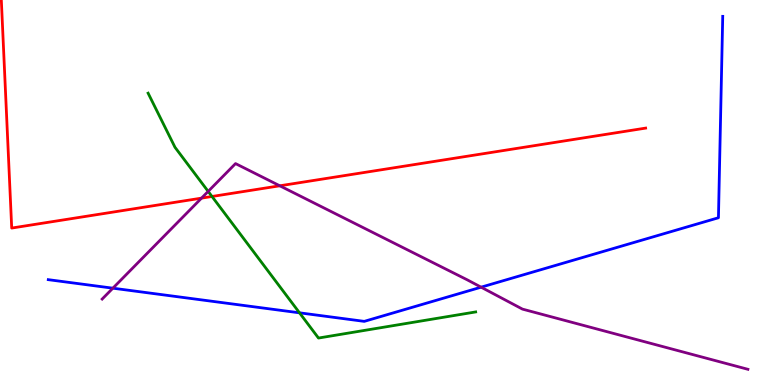[{'lines': ['blue', 'red'], 'intersections': []}, {'lines': ['green', 'red'], 'intersections': [{'x': 2.74, 'y': 4.9}]}, {'lines': ['purple', 'red'], 'intersections': [{'x': 2.6, 'y': 4.85}, {'x': 3.61, 'y': 5.17}]}, {'lines': ['blue', 'green'], 'intersections': [{'x': 3.86, 'y': 1.87}]}, {'lines': ['blue', 'purple'], 'intersections': [{'x': 1.46, 'y': 2.51}, {'x': 6.21, 'y': 2.54}]}, {'lines': ['green', 'purple'], 'intersections': [{'x': 2.69, 'y': 5.03}]}]